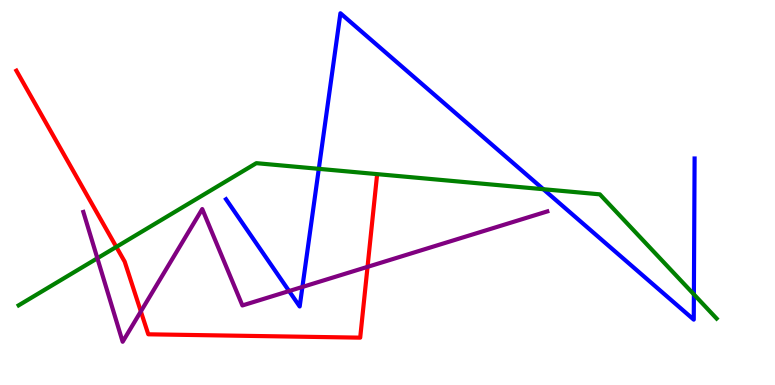[{'lines': ['blue', 'red'], 'intersections': []}, {'lines': ['green', 'red'], 'intersections': [{'x': 1.5, 'y': 3.59}]}, {'lines': ['purple', 'red'], 'intersections': [{'x': 1.82, 'y': 1.91}, {'x': 4.74, 'y': 3.07}]}, {'lines': ['blue', 'green'], 'intersections': [{'x': 4.11, 'y': 5.61}, {'x': 7.01, 'y': 5.09}, {'x': 8.95, 'y': 2.35}]}, {'lines': ['blue', 'purple'], 'intersections': [{'x': 3.73, 'y': 2.44}, {'x': 3.9, 'y': 2.55}]}, {'lines': ['green', 'purple'], 'intersections': [{'x': 1.26, 'y': 3.29}]}]